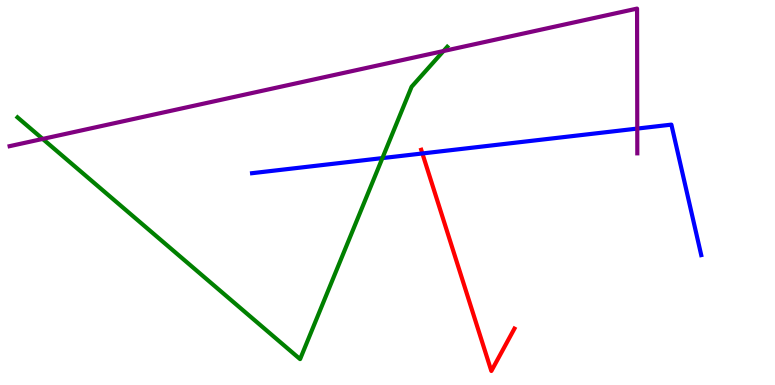[{'lines': ['blue', 'red'], 'intersections': [{'x': 5.45, 'y': 6.01}]}, {'lines': ['green', 'red'], 'intersections': []}, {'lines': ['purple', 'red'], 'intersections': []}, {'lines': ['blue', 'green'], 'intersections': [{'x': 4.93, 'y': 5.89}]}, {'lines': ['blue', 'purple'], 'intersections': [{'x': 8.22, 'y': 6.66}]}, {'lines': ['green', 'purple'], 'intersections': [{'x': 0.551, 'y': 6.39}, {'x': 5.72, 'y': 8.67}]}]